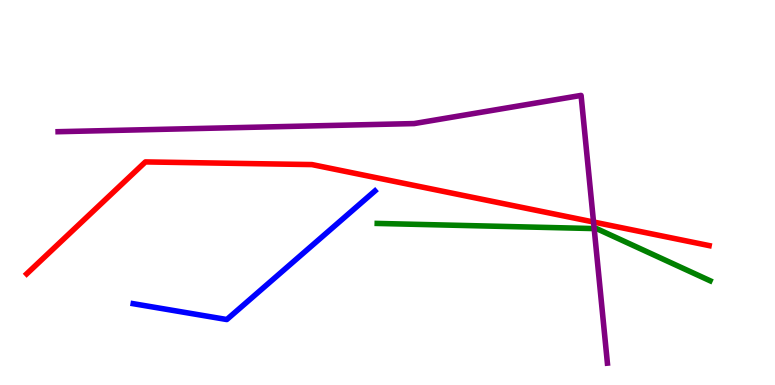[{'lines': ['blue', 'red'], 'intersections': []}, {'lines': ['green', 'red'], 'intersections': []}, {'lines': ['purple', 'red'], 'intersections': [{'x': 7.66, 'y': 4.23}]}, {'lines': ['blue', 'green'], 'intersections': []}, {'lines': ['blue', 'purple'], 'intersections': []}, {'lines': ['green', 'purple'], 'intersections': [{'x': 7.67, 'y': 4.06}]}]